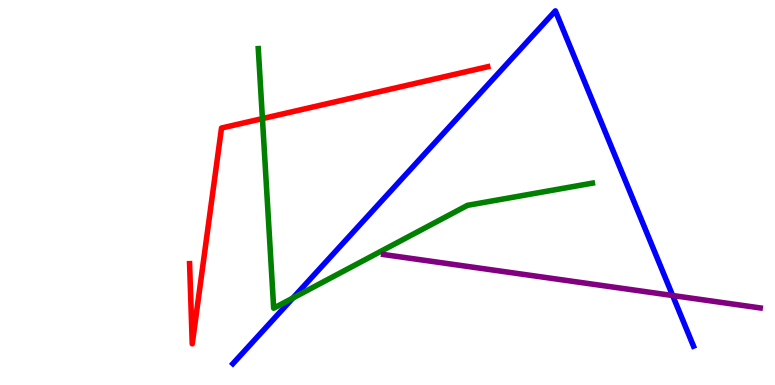[{'lines': ['blue', 'red'], 'intersections': []}, {'lines': ['green', 'red'], 'intersections': [{'x': 3.39, 'y': 6.92}]}, {'lines': ['purple', 'red'], 'intersections': []}, {'lines': ['blue', 'green'], 'intersections': [{'x': 3.78, 'y': 2.26}]}, {'lines': ['blue', 'purple'], 'intersections': [{'x': 8.68, 'y': 2.32}]}, {'lines': ['green', 'purple'], 'intersections': []}]